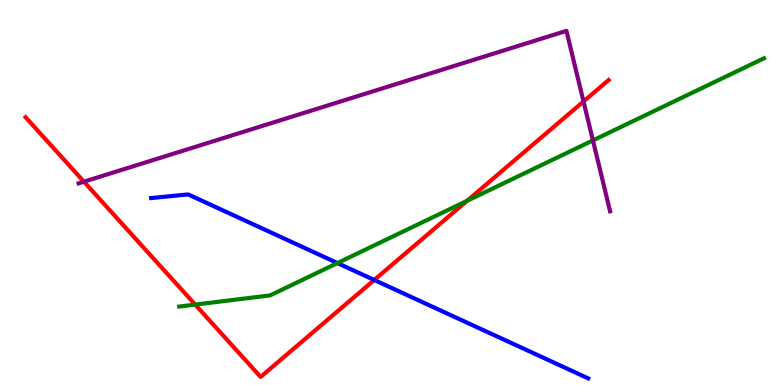[{'lines': ['blue', 'red'], 'intersections': [{'x': 4.83, 'y': 2.73}]}, {'lines': ['green', 'red'], 'intersections': [{'x': 2.52, 'y': 2.09}, {'x': 6.03, 'y': 4.78}]}, {'lines': ['purple', 'red'], 'intersections': [{'x': 1.08, 'y': 5.28}, {'x': 7.53, 'y': 7.36}]}, {'lines': ['blue', 'green'], 'intersections': [{'x': 4.35, 'y': 3.17}]}, {'lines': ['blue', 'purple'], 'intersections': []}, {'lines': ['green', 'purple'], 'intersections': [{'x': 7.65, 'y': 6.35}]}]